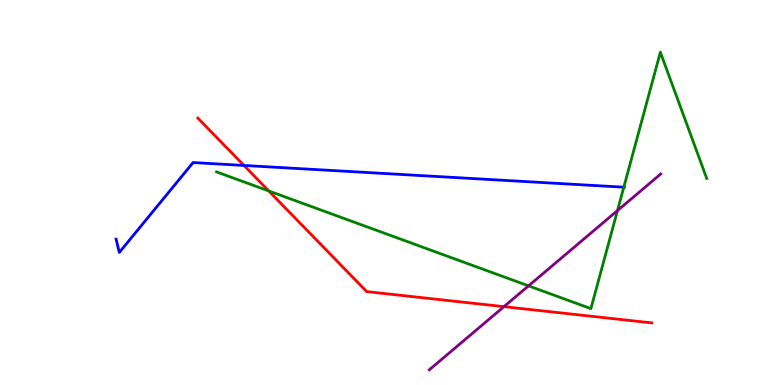[{'lines': ['blue', 'red'], 'intersections': [{'x': 3.15, 'y': 5.7}]}, {'lines': ['green', 'red'], 'intersections': [{'x': 3.47, 'y': 5.04}]}, {'lines': ['purple', 'red'], 'intersections': [{'x': 6.5, 'y': 2.03}]}, {'lines': ['blue', 'green'], 'intersections': [{'x': 8.05, 'y': 5.14}]}, {'lines': ['blue', 'purple'], 'intersections': []}, {'lines': ['green', 'purple'], 'intersections': [{'x': 6.82, 'y': 2.58}, {'x': 7.97, 'y': 4.53}]}]